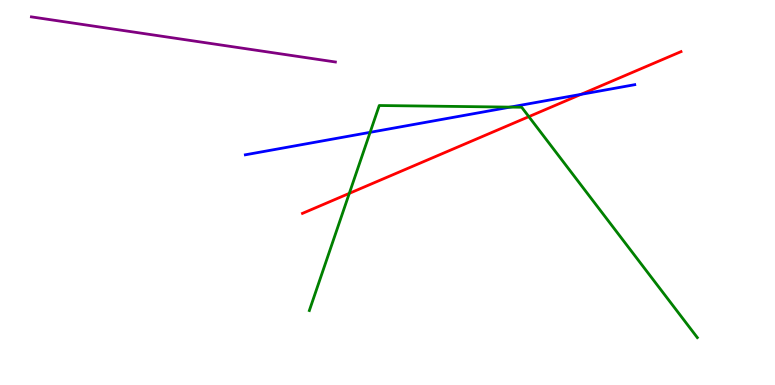[{'lines': ['blue', 'red'], 'intersections': [{'x': 7.5, 'y': 7.55}]}, {'lines': ['green', 'red'], 'intersections': [{'x': 4.51, 'y': 4.98}, {'x': 6.82, 'y': 6.97}]}, {'lines': ['purple', 'red'], 'intersections': []}, {'lines': ['blue', 'green'], 'intersections': [{'x': 4.78, 'y': 6.56}, {'x': 6.58, 'y': 7.22}]}, {'lines': ['blue', 'purple'], 'intersections': []}, {'lines': ['green', 'purple'], 'intersections': []}]